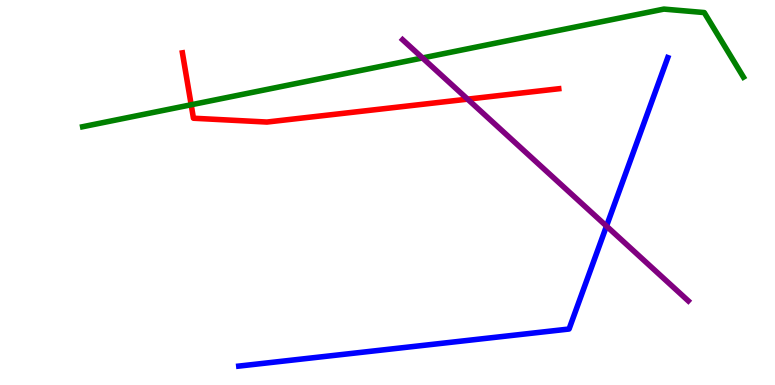[{'lines': ['blue', 'red'], 'intersections': []}, {'lines': ['green', 'red'], 'intersections': [{'x': 2.47, 'y': 7.28}]}, {'lines': ['purple', 'red'], 'intersections': [{'x': 6.03, 'y': 7.42}]}, {'lines': ['blue', 'green'], 'intersections': []}, {'lines': ['blue', 'purple'], 'intersections': [{'x': 7.83, 'y': 4.13}]}, {'lines': ['green', 'purple'], 'intersections': [{'x': 5.45, 'y': 8.49}]}]